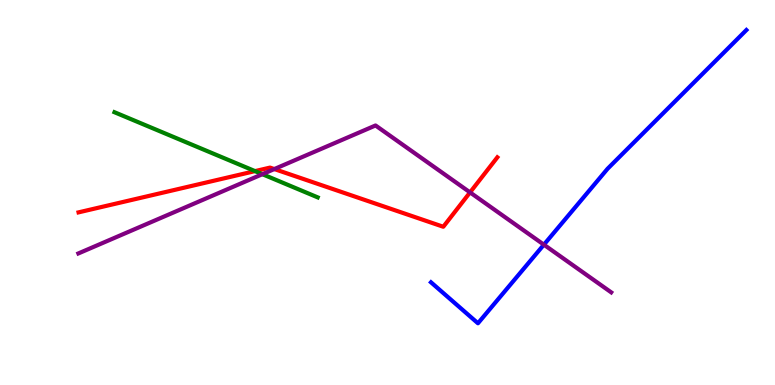[{'lines': ['blue', 'red'], 'intersections': []}, {'lines': ['green', 'red'], 'intersections': [{'x': 3.29, 'y': 5.56}]}, {'lines': ['purple', 'red'], 'intersections': [{'x': 3.54, 'y': 5.61}, {'x': 6.07, 'y': 5.0}]}, {'lines': ['blue', 'green'], 'intersections': []}, {'lines': ['blue', 'purple'], 'intersections': [{'x': 7.02, 'y': 3.64}]}, {'lines': ['green', 'purple'], 'intersections': [{'x': 3.39, 'y': 5.48}]}]